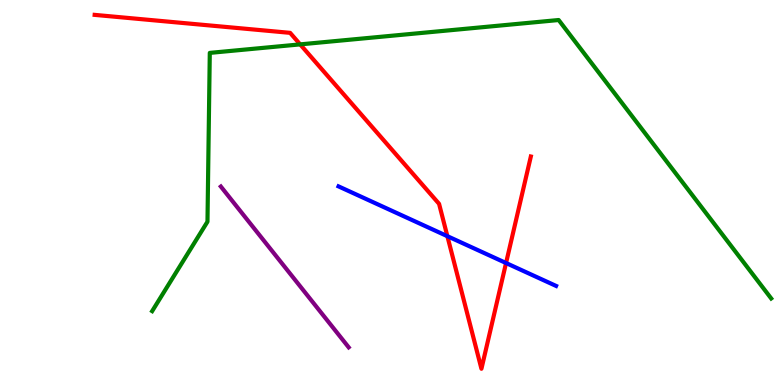[{'lines': ['blue', 'red'], 'intersections': [{'x': 5.77, 'y': 3.87}, {'x': 6.53, 'y': 3.17}]}, {'lines': ['green', 'red'], 'intersections': [{'x': 3.87, 'y': 8.85}]}, {'lines': ['purple', 'red'], 'intersections': []}, {'lines': ['blue', 'green'], 'intersections': []}, {'lines': ['blue', 'purple'], 'intersections': []}, {'lines': ['green', 'purple'], 'intersections': []}]